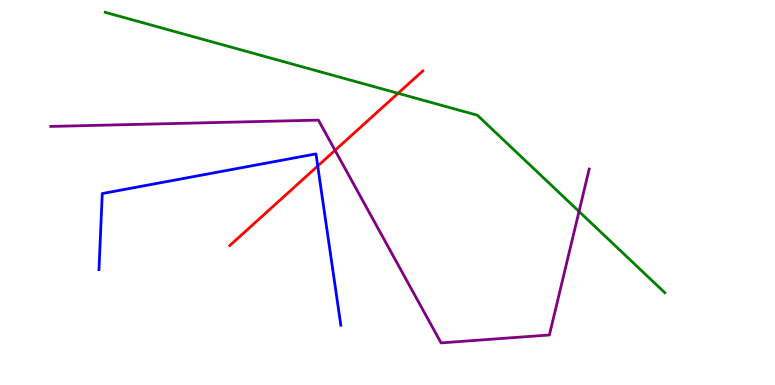[{'lines': ['blue', 'red'], 'intersections': [{'x': 4.1, 'y': 5.69}]}, {'lines': ['green', 'red'], 'intersections': [{'x': 5.14, 'y': 7.58}]}, {'lines': ['purple', 'red'], 'intersections': [{'x': 4.32, 'y': 6.1}]}, {'lines': ['blue', 'green'], 'intersections': []}, {'lines': ['blue', 'purple'], 'intersections': []}, {'lines': ['green', 'purple'], 'intersections': [{'x': 7.47, 'y': 4.51}]}]